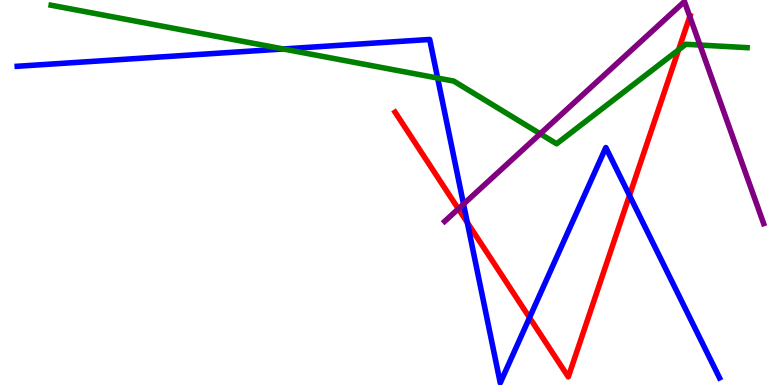[{'lines': ['blue', 'red'], 'intersections': [{'x': 6.03, 'y': 4.22}, {'x': 6.83, 'y': 1.75}, {'x': 8.12, 'y': 4.92}]}, {'lines': ['green', 'red'], 'intersections': [{'x': 8.76, 'y': 8.71}]}, {'lines': ['purple', 'red'], 'intersections': [{'x': 5.91, 'y': 4.58}, {'x': 8.9, 'y': 9.57}]}, {'lines': ['blue', 'green'], 'intersections': [{'x': 3.66, 'y': 8.73}, {'x': 5.65, 'y': 7.97}]}, {'lines': ['blue', 'purple'], 'intersections': [{'x': 5.98, 'y': 4.7}]}, {'lines': ['green', 'purple'], 'intersections': [{'x': 6.97, 'y': 6.52}, {'x': 9.03, 'y': 8.83}]}]